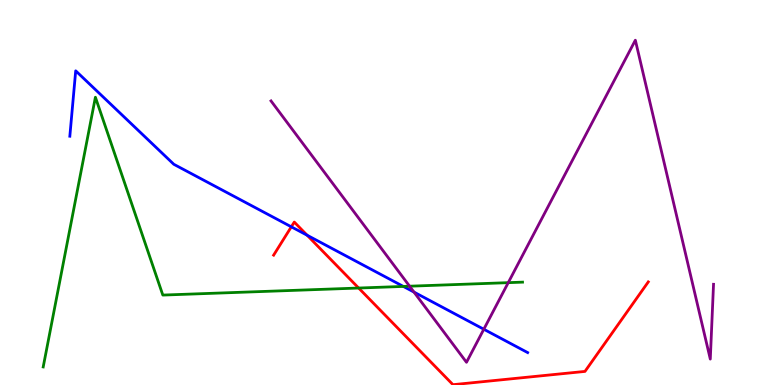[{'lines': ['blue', 'red'], 'intersections': [{'x': 3.76, 'y': 4.11}, {'x': 3.96, 'y': 3.89}]}, {'lines': ['green', 'red'], 'intersections': [{'x': 4.63, 'y': 2.52}]}, {'lines': ['purple', 'red'], 'intersections': []}, {'lines': ['blue', 'green'], 'intersections': [{'x': 5.2, 'y': 2.56}]}, {'lines': ['blue', 'purple'], 'intersections': [{'x': 5.34, 'y': 2.41}, {'x': 6.24, 'y': 1.45}]}, {'lines': ['green', 'purple'], 'intersections': [{'x': 5.28, 'y': 2.57}, {'x': 6.56, 'y': 2.66}]}]